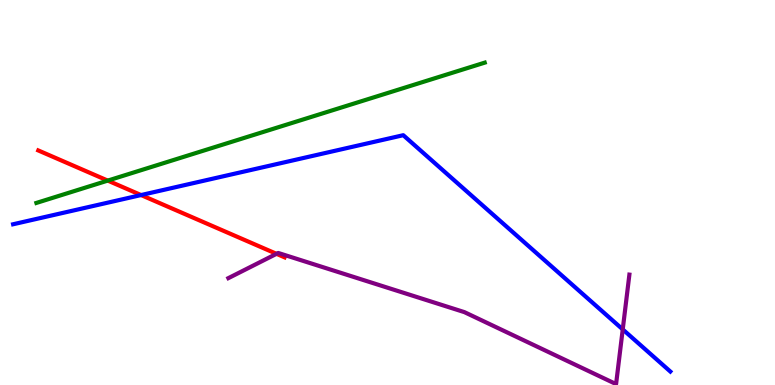[{'lines': ['blue', 'red'], 'intersections': [{'x': 1.82, 'y': 4.93}]}, {'lines': ['green', 'red'], 'intersections': [{'x': 1.39, 'y': 5.31}]}, {'lines': ['purple', 'red'], 'intersections': [{'x': 3.57, 'y': 3.41}]}, {'lines': ['blue', 'green'], 'intersections': []}, {'lines': ['blue', 'purple'], 'intersections': [{'x': 8.04, 'y': 1.44}]}, {'lines': ['green', 'purple'], 'intersections': []}]